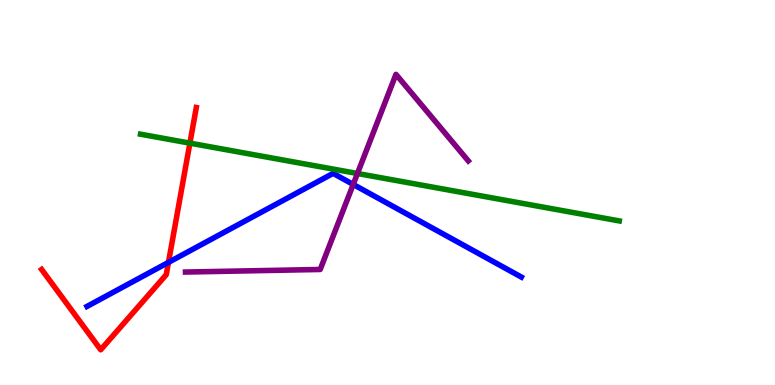[{'lines': ['blue', 'red'], 'intersections': [{'x': 2.17, 'y': 3.18}]}, {'lines': ['green', 'red'], 'intersections': [{'x': 2.45, 'y': 6.28}]}, {'lines': ['purple', 'red'], 'intersections': []}, {'lines': ['blue', 'green'], 'intersections': []}, {'lines': ['blue', 'purple'], 'intersections': [{'x': 4.56, 'y': 5.21}]}, {'lines': ['green', 'purple'], 'intersections': [{'x': 4.61, 'y': 5.49}]}]